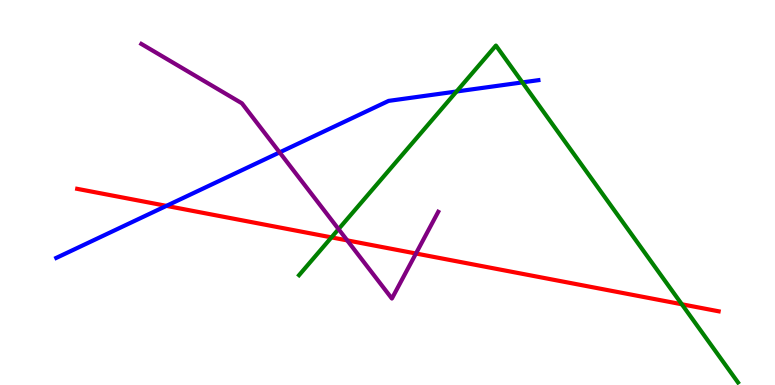[{'lines': ['blue', 'red'], 'intersections': [{'x': 2.15, 'y': 4.65}]}, {'lines': ['green', 'red'], 'intersections': [{'x': 4.28, 'y': 3.83}, {'x': 8.8, 'y': 2.1}]}, {'lines': ['purple', 'red'], 'intersections': [{'x': 4.48, 'y': 3.76}, {'x': 5.37, 'y': 3.42}]}, {'lines': ['blue', 'green'], 'intersections': [{'x': 5.89, 'y': 7.62}, {'x': 6.74, 'y': 7.86}]}, {'lines': ['blue', 'purple'], 'intersections': [{'x': 3.61, 'y': 6.04}]}, {'lines': ['green', 'purple'], 'intersections': [{'x': 4.37, 'y': 4.05}]}]